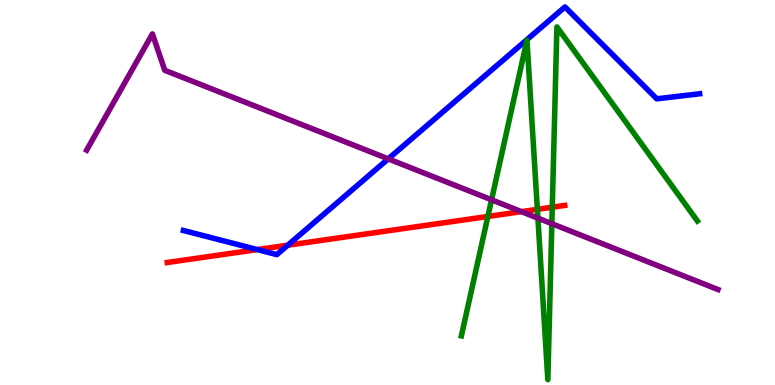[{'lines': ['blue', 'red'], 'intersections': [{'x': 3.32, 'y': 3.52}, {'x': 3.71, 'y': 3.63}]}, {'lines': ['green', 'red'], 'intersections': [{'x': 6.3, 'y': 4.38}, {'x': 6.93, 'y': 4.56}, {'x': 7.13, 'y': 4.62}]}, {'lines': ['purple', 'red'], 'intersections': [{'x': 6.73, 'y': 4.5}]}, {'lines': ['blue', 'green'], 'intersections': []}, {'lines': ['blue', 'purple'], 'intersections': [{'x': 5.01, 'y': 5.87}]}, {'lines': ['green', 'purple'], 'intersections': [{'x': 6.34, 'y': 4.81}, {'x': 6.94, 'y': 4.33}, {'x': 7.12, 'y': 4.19}]}]